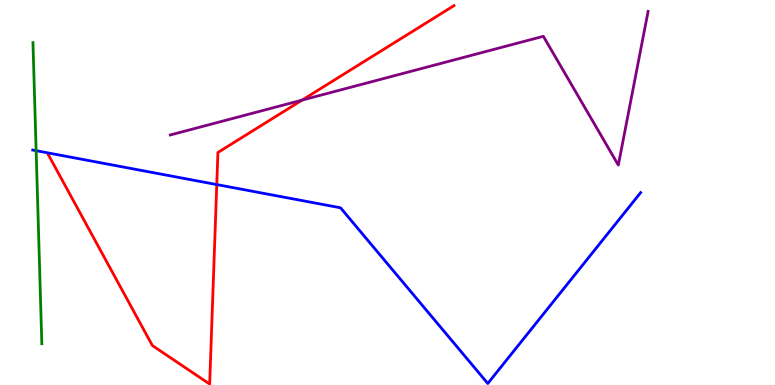[{'lines': ['blue', 'red'], 'intersections': [{'x': 2.8, 'y': 5.21}]}, {'lines': ['green', 'red'], 'intersections': []}, {'lines': ['purple', 'red'], 'intersections': [{'x': 3.9, 'y': 7.4}]}, {'lines': ['blue', 'green'], 'intersections': [{'x': 0.466, 'y': 6.09}]}, {'lines': ['blue', 'purple'], 'intersections': []}, {'lines': ['green', 'purple'], 'intersections': []}]